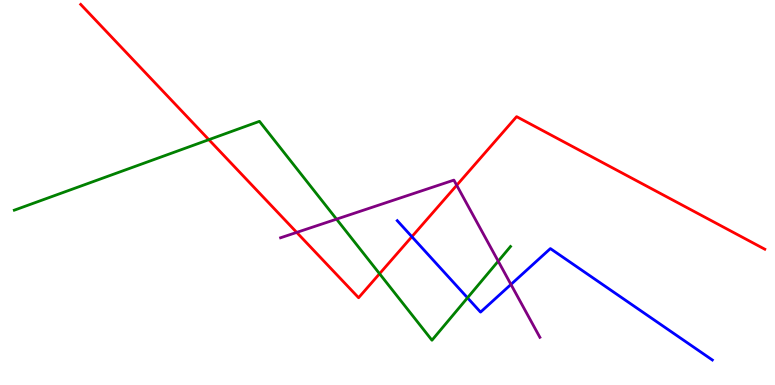[{'lines': ['blue', 'red'], 'intersections': [{'x': 5.31, 'y': 3.85}]}, {'lines': ['green', 'red'], 'intersections': [{'x': 2.69, 'y': 6.37}, {'x': 4.9, 'y': 2.89}]}, {'lines': ['purple', 'red'], 'intersections': [{'x': 3.83, 'y': 3.96}, {'x': 5.89, 'y': 5.19}]}, {'lines': ['blue', 'green'], 'intersections': [{'x': 6.03, 'y': 2.26}]}, {'lines': ['blue', 'purple'], 'intersections': [{'x': 6.59, 'y': 2.61}]}, {'lines': ['green', 'purple'], 'intersections': [{'x': 4.34, 'y': 4.31}, {'x': 6.43, 'y': 3.22}]}]